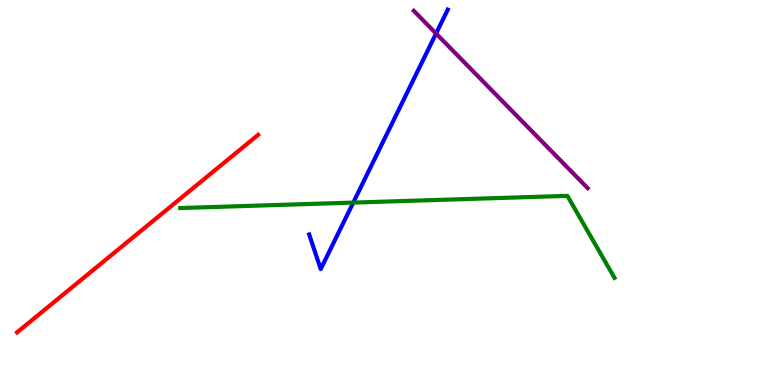[{'lines': ['blue', 'red'], 'intersections': []}, {'lines': ['green', 'red'], 'intersections': []}, {'lines': ['purple', 'red'], 'intersections': []}, {'lines': ['blue', 'green'], 'intersections': [{'x': 4.56, 'y': 4.74}]}, {'lines': ['blue', 'purple'], 'intersections': [{'x': 5.63, 'y': 9.13}]}, {'lines': ['green', 'purple'], 'intersections': []}]